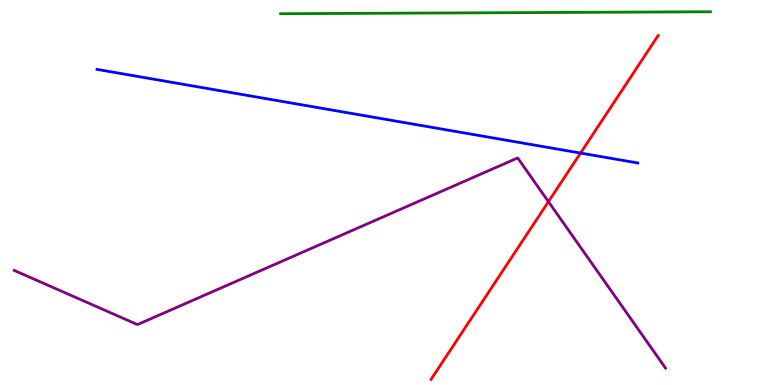[{'lines': ['blue', 'red'], 'intersections': [{'x': 7.49, 'y': 6.02}]}, {'lines': ['green', 'red'], 'intersections': []}, {'lines': ['purple', 'red'], 'intersections': [{'x': 7.08, 'y': 4.76}]}, {'lines': ['blue', 'green'], 'intersections': []}, {'lines': ['blue', 'purple'], 'intersections': []}, {'lines': ['green', 'purple'], 'intersections': []}]